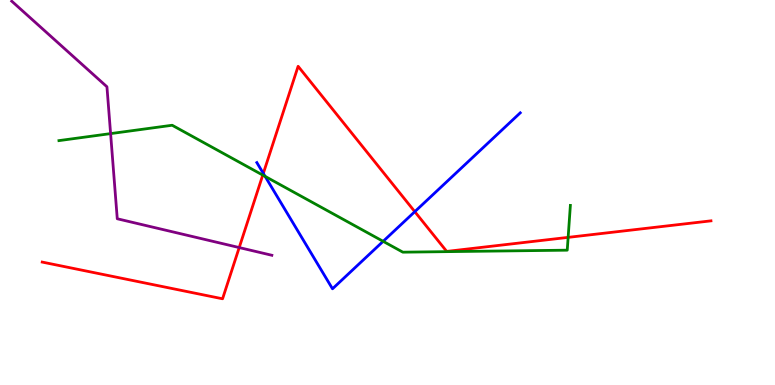[{'lines': ['blue', 'red'], 'intersections': [{'x': 3.4, 'y': 5.5}, {'x': 5.35, 'y': 4.5}]}, {'lines': ['green', 'red'], 'intersections': [{'x': 3.39, 'y': 5.45}, {'x': 7.33, 'y': 3.83}]}, {'lines': ['purple', 'red'], 'intersections': [{'x': 3.09, 'y': 3.57}]}, {'lines': ['blue', 'green'], 'intersections': [{'x': 3.42, 'y': 5.42}, {'x': 4.94, 'y': 3.73}]}, {'lines': ['blue', 'purple'], 'intersections': []}, {'lines': ['green', 'purple'], 'intersections': [{'x': 1.43, 'y': 6.53}]}]